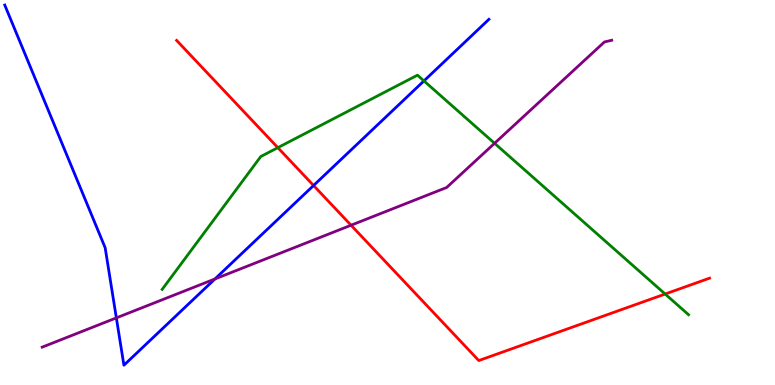[{'lines': ['blue', 'red'], 'intersections': [{'x': 4.05, 'y': 5.18}]}, {'lines': ['green', 'red'], 'intersections': [{'x': 3.59, 'y': 6.16}, {'x': 8.58, 'y': 2.36}]}, {'lines': ['purple', 'red'], 'intersections': [{'x': 4.53, 'y': 4.15}]}, {'lines': ['blue', 'green'], 'intersections': [{'x': 5.47, 'y': 7.9}]}, {'lines': ['blue', 'purple'], 'intersections': [{'x': 1.5, 'y': 1.74}, {'x': 2.77, 'y': 2.75}]}, {'lines': ['green', 'purple'], 'intersections': [{'x': 6.38, 'y': 6.28}]}]